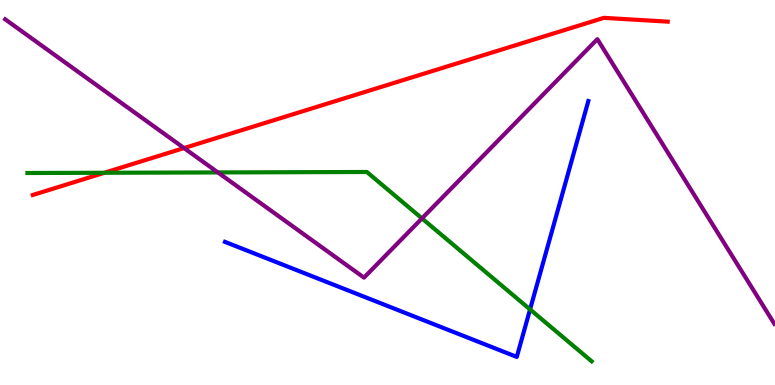[{'lines': ['blue', 'red'], 'intersections': []}, {'lines': ['green', 'red'], 'intersections': [{'x': 1.35, 'y': 5.51}]}, {'lines': ['purple', 'red'], 'intersections': [{'x': 2.37, 'y': 6.15}]}, {'lines': ['blue', 'green'], 'intersections': [{'x': 6.84, 'y': 1.96}]}, {'lines': ['blue', 'purple'], 'intersections': []}, {'lines': ['green', 'purple'], 'intersections': [{'x': 2.81, 'y': 5.52}, {'x': 5.44, 'y': 4.33}]}]